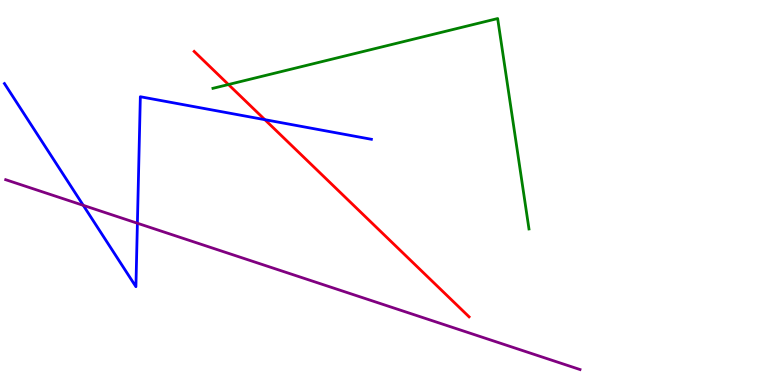[{'lines': ['blue', 'red'], 'intersections': [{'x': 3.42, 'y': 6.89}]}, {'lines': ['green', 'red'], 'intersections': [{'x': 2.95, 'y': 7.8}]}, {'lines': ['purple', 'red'], 'intersections': []}, {'lines': ['blue', 'green'], 'intersections': []}, {'lines': ['blue', 'purple'], 'intersections': [{'x': 1.07, 'y': 4.67}, {'x': 1.77, 'y': 4.2}]}, {'lines': ['green', 'purple'], 'intersections': []}]